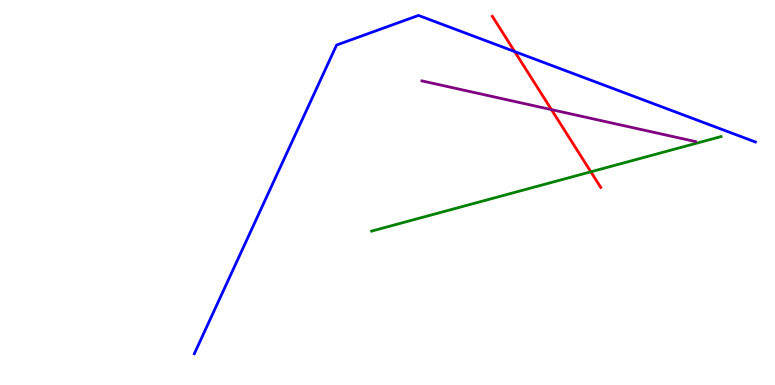[{'lines': ['blue', 'red'], 'intersections': [{'x': 6.64, 'y': 8.66}]}, {'lines': ['green', 'red'], 'intersections': [{'x': 7.62, 'y': 5.54}]}, {'lines': ['purple', 'red'], 'intersections': [{'x': 7.12, 'y': 7.15}]}, {'lines': ['blue', 'green'], 'intersections': []}, {'lines': ['blue', 'purple'], 'intersections': []}, {'lines': ['green', 'purple'], 'intersections': []}]